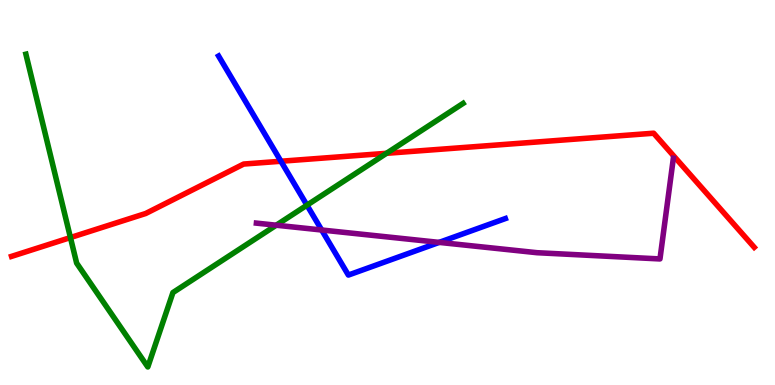[{'lines': ['blue', 'red'], 'intersections': [{'x': 3.62, 'y': 5.81}]}, {'lines': ['green', 'red'], 'intersections': [{'x': 0.909, 'y': 3.83}, {'x': 4.99, 'y': 6.02}]}, {'lines': ['purple', 'red'], 'intersections': []}, {'lines': ['blue', 'green'], 'intersections': [{'x': 3.96, 'y': 4.67}]}, {'lines': ['blue', 'purple'], 'intersections': [{'x': 4.15, 'y': 4.03}, {'x': 5.67, 'y': 3.7}]}, {'lines': ['green', 'purple'], 'intersections': [{'x': 3.56, 'y': 4.15}]}]